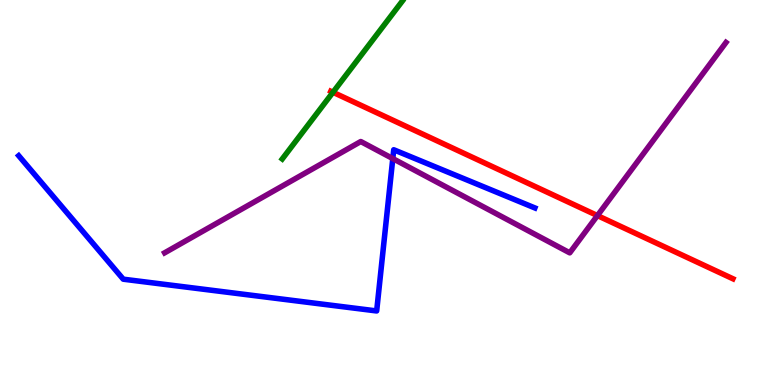[{'lines': ['blue', 'red'], 'intersections': []}, {'lines': ['green', 'red'], 'intersections': [{'x': 4.3, 'y': 7.6}]}, {'lines': ['purple', 'red'], 'intersections': [{'x': 7.71, 'y': 4.4}]}, {'lines': ['blue', 'green'], 'intersections': []}, {'lines': ['blue', 'purple'], 'intersections': [{'x': 5.07, 'y': 5.88}]}, {'lines': ['green', 'purple'], 'intersections': []}]